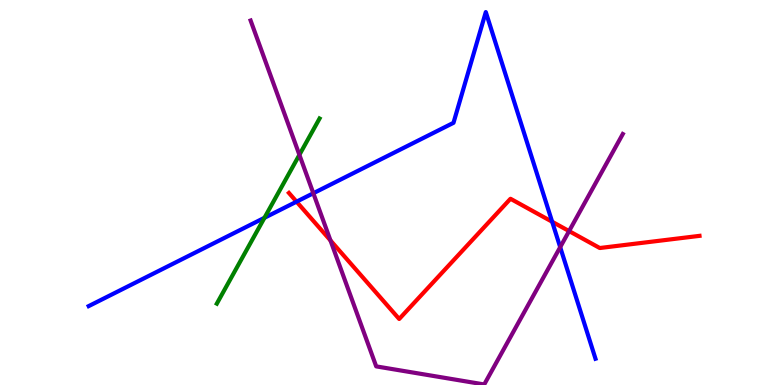[{'lines': ['blue', 'red'], 'intersections': [{'x': 3.83, 'y': 4.76}, {'x': 7.12, 'y': 4.24}]}, {'lines': ['green', 'red'], 'intersections': []}, {'lines': ['purple', 'red'], 'intersections': [{'x': 4.26, 'y': 3.75}, {'x': 7.34, 'y': 4.0}]}, {'lines': ['blue', 'green'], 'intersections': [{'x': 3.41, 'y': 4.34}]}, {'lines': ['blue', 'purple'], 'intersections': [{'x': 4.04, 'y': 4.98}, {'x': 7.23, 'y': 3.58}]}, {'lines': ['green', 'purple'], 'intersections': [{'x': 3.86, 'y': 5.98}]}]